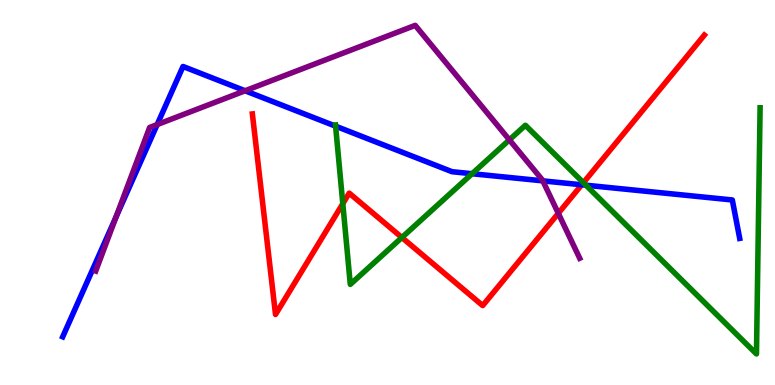[{'lines': ['blue', 'red'], 'intersections': [{'x': 7.51, 'y': 5.2}]}, {'lines': ['green', 'red'], 'intersections': [{'x': 4.42, 'y': 4.71}, {'x': 5.19, 'y': 3.83}, {'x': 7.53, 'y': 5.25}]}, {'lines': ['purple', 'red'], 'intersections': [{'x': 7.2, 'y': 4.46}]}, {'lines': ['blue', 'green'], 'intersections': [{'x': 4.33, 'y': 6.72}, {'x': 6.09, 'y': 5.49}, {'x': 7.56, 'y': 5.19}]}, {'lines': ['blue', 'purple'], 'intersections': [{'x': 1.5, 'y': 4.36}, {'x': 2.03, 'y': 6.76}, {'x': 3.16, 'y': 7.64}, {'x': 7.0, 'y': 5.3}]}, {'lines': ['green', 'purple'], 'intersections': [{'x': 6.57, 'y': 6.37}]}]